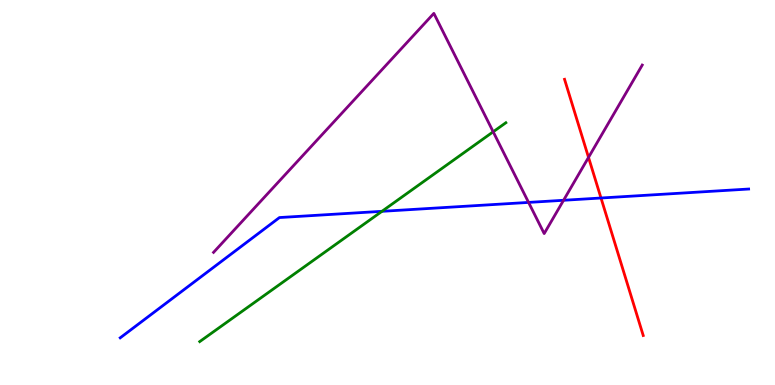[{'lines': ['blue', 'red'], 'intersections': [{'x': 7.75, 'y': 4.86}]}, {'lines': ['green', 'red'], 'intersections': []}, {'lines': ['purple', 'red'], 'intersections': [{'x': 7.59, 'y': 5.91}]}, {'lines': ['blue', 'green'], 'intersections': [{'x': 4.93, 'y': 4.51}]}, {'lines': ['blue', 'purple'], 'intersections': [{'x': 6.82, 'y': 4.74}, {'x': 7.27, 'y': 4.8}]}, {'lines': ['green', 'purple'], 'intersections': [{'x': 6.36, 'y': 6.58}]}]